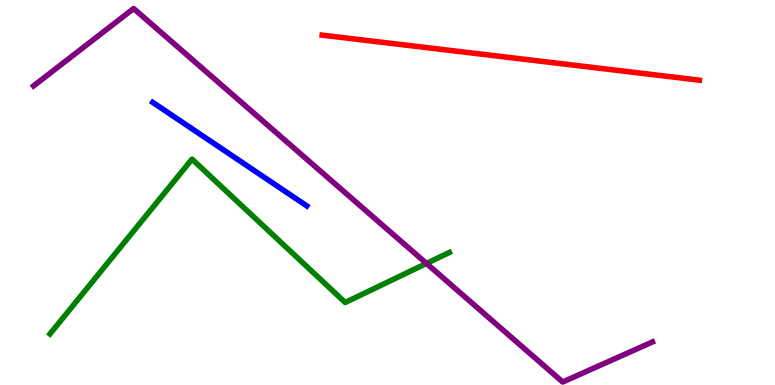[{'lines': ['blue', 'red'], 'intersections': []}, {'lines': ['green', 'red'], 'intersections': []}, {'lines': ['purple', 'red'], 'intersections': []}, {'lines': ['blue', 'green'], 'intersections': []}, {'lines': ['blue', 'purple'], 'intersections': []}, {'lines': ['green', 'purple'], 'intersections': [{'x': 5.5, 'y': 3.16}]}]